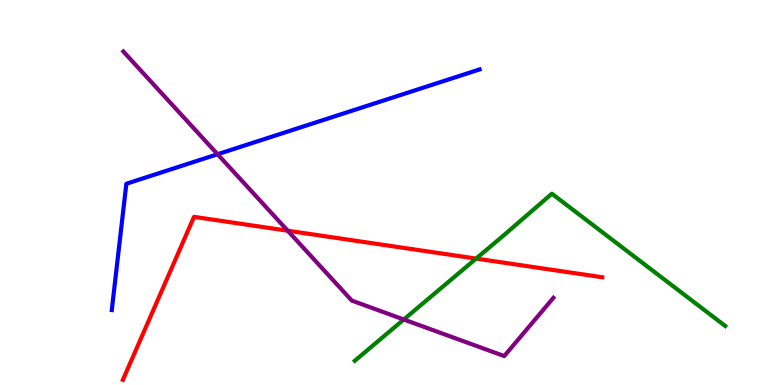[{'lines': ['blue', 'red'], 'intersections': []}, {'lines': ['green', 'red'], 'intersections': [{'x': 6.14, 'y': 3.28}]}, {'lines': ['purple', 'red'], 'intersections': [{'x': 3.71, 'y': 4.01}]}, {'lines': ['blue', 'green'], 'intersections': []}, {'lines': ['blue', 'purple'], 'intersections': [{'x': 2.81, 'y': 5.99}]}, {'lines': ['green', 'purple'], 'intersections': [{'x': 5.21, 'y': 1.7}]}]